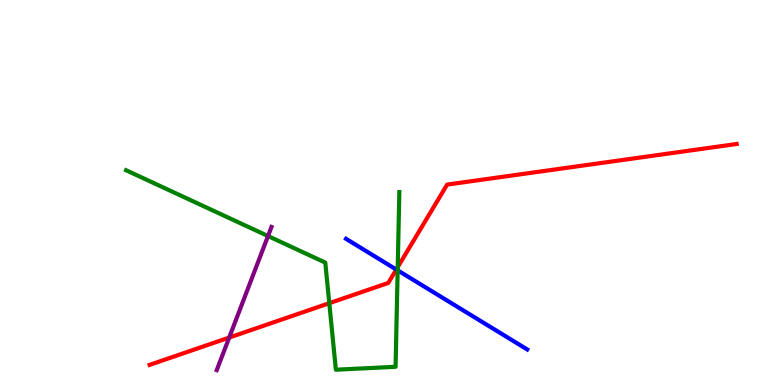[{'lines': ['blue', 'red'], 'intersections': [{'x': 5.11, 'y': 3.0}]}, {'lines': ['green', 'red'], 'intersections': [{'x': 4.25, 'y': 2.12}, {'x': 5.13, 'y': 3.06}]}, {'lines': ['purple', 'red'], 'intersections': [{'x': 2.96, 'y': 1.23}]}, {'lines': ['blue', 'green'], 'intersections': [{'x': 5.13, 'y': 2.98}]}, {'lines': ['blue', 'purple'], 'intersections': []}, {'lines': ['green', 'purple'], 'intersections': [{'x': 3.46, 'y': 3.87}]}]